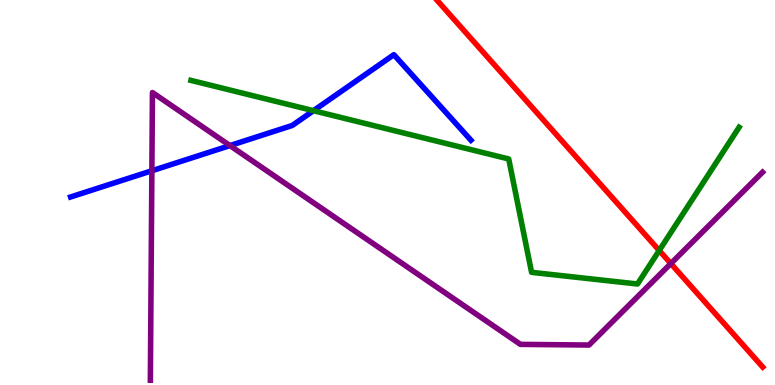[{'lines': ['blue', 'red'], 'intersections': []}, {'lines': ['green', 'red'], 'intersections': [{'x': 8.51, 'y': 3.49}]}, {'lines': ['purple', 'red'], 'intersections': [{'x': 8.66, 'y': 3.15}]}, {'lines': ['blue', 'green'], 'intersections': [{'x': 4.04, 'y': 7.12}]}, {'lines': ['blue', 'purple'], 'intersections': [{'x': 1.96, 'y': 5.56}, {'x': 2.97, 'y': 6.22}]}, {'lines': ['green', 'purple'], 'intersections': []}]